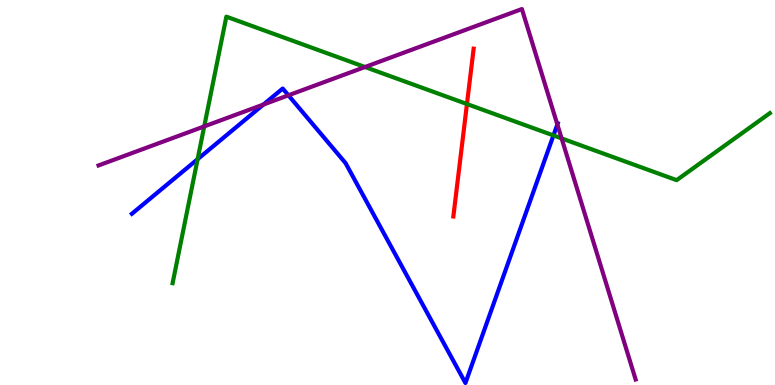[{'lines': ['blue', 'red'], 'intersections': []}, {'lines': ['green', 'red'], 'intersections': [{'x': 6.03, 'y': 7.3}]}, {'lines': ['purple', 'red'], 'intersections': []}, {'lines': ['blue', 'green'], 'intersections': [{'x': 2.55, 'y': 5.86}, {'x': 7.14, 'y': 6.48}]}, {'lines': ['blue', 'purple'], 'intersections': [{'x': 3.4, 'y': 7.29}, {'x': 3.72, 'y': 7.52}, {'x': 7.19, 'y': 6.77}]}, {'lines': ['green', 'purple'], 'intersections': [{'x': 2.64, 'y': 6.72}, {'x': 4.71, 'y': 8.26}, {'x': 7.25, 'y': 6.41}]}]